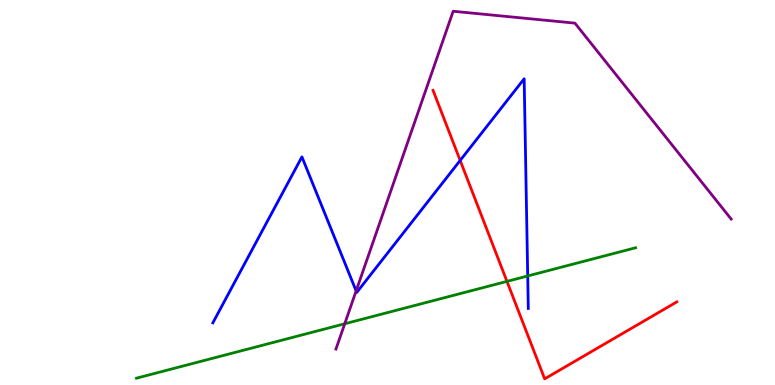[{'lines': ['blue', 'red'], 'intersections': [{'x': 5.94, 'y': 5.83}]}, {'lines': ['green', 'red'], 'intersections': [{'x': 6.54, 'y': 2.69}]}, {'lines': ['purple', 'red'], 'intersections': []}, {'lines': ['blue', 'green'], 'intersections': [{'x': 6.81, 'y': 2.83}]}, {'lines': ['blue', 'purple'], 'intersections': [{'x': 4.6, 'y': 2.44}]}, {'lines': ['green', 'purple'], 'intersections': [{'x': 4.45, 'y': 1.59}]}]